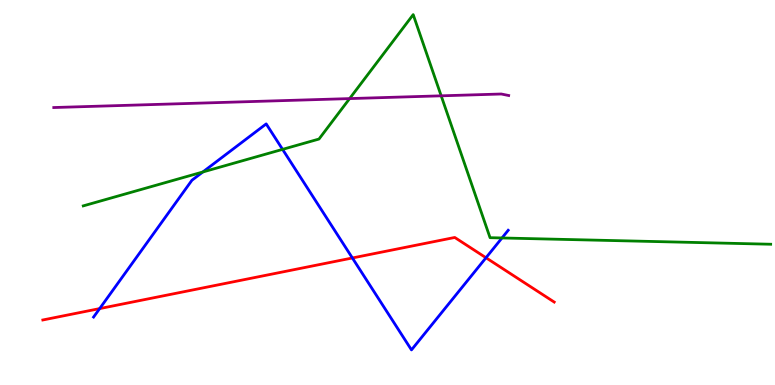[{'lines': ['blue', 'red'], 'intersections': [{'x': 1.29, 'y': 1.98}, {'x': 4.55, 'y': 3.3}, {'x': 6.27, 'y': 3.31}]}, {'lines': ['green', 'red'], 'intersections': []}, {'lines': ['purple', 'red'], 'intersections': []}, {'lines': ['blue', 'green'], 'intersections': [{'x': 2.62, 'y': 5.53}, {'x': 3.65, 'y': 6.12}, {'x': 6.48, 'y': 3.82}]}, {'lines': ['blue', 'purple'], 'intersections': []}, {'lines': ['green', 'purple'], 'intersections': [{'x': 4.51, 'y': 7.44}, {'x': 5.69, 'y': 7.51}]}]